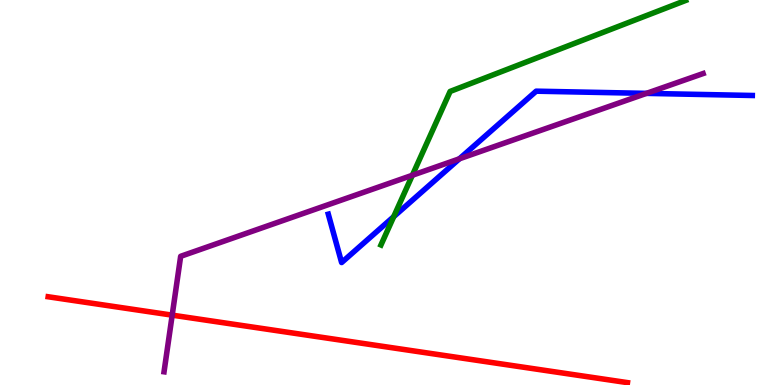[{'lines': ['blue', 'red'], 'intersections': []}, {'lines': ['green', 'red'], 'intersections': []}, {'lines': ['purple', 'red'], 'intersections': [{'x': 2.22, 'y': 1.81}]}, {'lines': ['blue', 'green'], 'intersections': [{'x': 5.08, 'y': 4.37}]}, {'lines': ['blue', 'purple'], 'intersections': [{'x': 5.93, 'y': 5.88}, {'x': 8.34, 'y': 7.57}]}, {'lines': ['green', 'purple'], 'intersections': [{'x': 5.32, 'y': 5.45}]}]